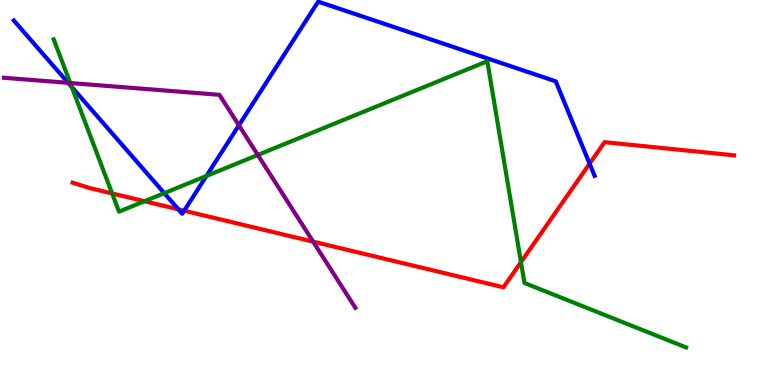[{'lines': ['blue', 'red'], 'intersections': [{'x': 2.3, 'y': 4.56}, {'x': 2.38, 'y': 4.53}, {'x': 7.61, 'y': 5.75}]}, {'lines': ['green', 'red'], 'intersections': [{'x': 1.45, 'y': 4.98}, {'x': 1.87, 'y': 4.77}, {'x': 6.72, 'y': 3.19}]}, {'lines': ['purple', 'red'], 'intersections': [{'x': 4.04, 'y': 3.72}]}, {'lines': ['blue', 'green'], 'intersections': [{'x': 0.926, 'y': 7.74}, {'x': 2.12, 'y': 4.98}, {'x': 2.66, 'y': 5.43}]}, {'lines': ['blue', 'purple'], 'intersections': [{'x': 0.879, 'y': 7.85}, {'x': 3.08, 'y': 6.75}]}, {'lines': ['green', 'purple'], 'intersections': [{'x': 0.906, 'y': 7.84}, {'x': 3.33, 'y': 5.97}]}]